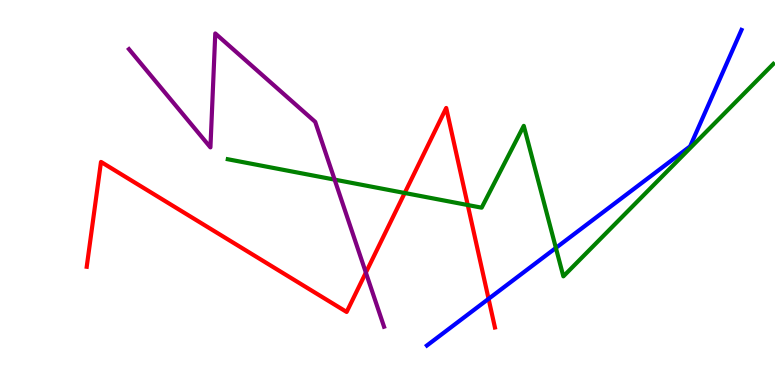[{'lines': ['blue', 'red'], 'intersections': [{'x': 6.3, 'y': 2.24}]}, {'lines': ['green', 'red'], 'intersections': [{'x': 5.22, 'y': 4.99}, {'x': 6.04, 'y': 4.67}]}, {'lines': ['purple', 'red'], 'intersections': [{'x': 4.72, 'y': 2.92}]}, {'lines': ['blue', 'green'], 'intersections': [{'x': 7.17, 'y': 3.56}]}, {'lines': ['blue', 'purple'], 'intersections': []}, {'lines': ['green', 'purple'], 'intersections': [{'x': 4.32, 'y': 5.33}]}]